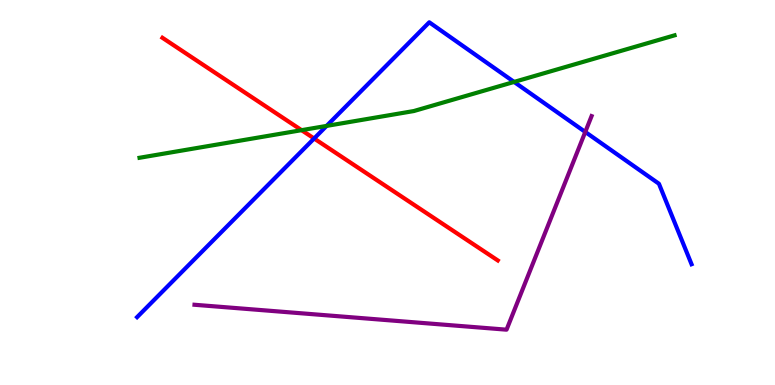[{'lines': ['blue', 'red'], 'intersections': [{'x': 4.05, 'y': 6.4}]}, {'lines': ['green', 'red'], 'intersections': [{'x': 3.89, 'y': 6.62}]}, {'lines': ['purple', 'red'], 'intersections': []}, {'lines': ['blue', 'green'], 'intersections': [{'x': 4.21, 'y': 6.73}, {'x': 6.63, 'y': 7.87}]}, {'lines': ['blue', 'purple'], 'intersections': [{'x': 7.55, 'y': 6.57}]}, {'lines': ['green', 'purple'], 'intersections': []}]